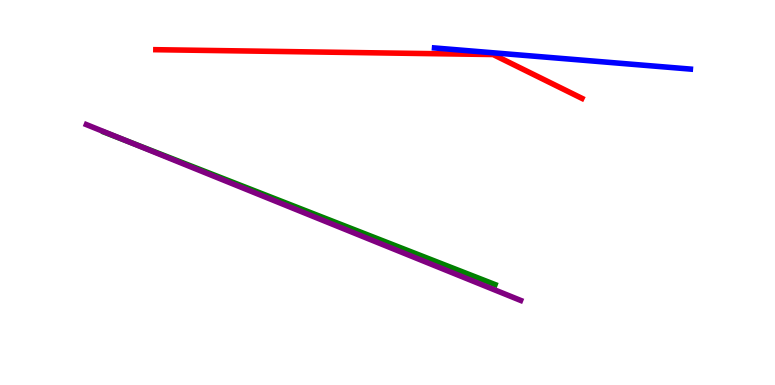[{'lines': ['blue', 'red'], 'intersections': []}, {'lines': ['green', 'red'], 'intersections': []}, {'lines': ['purple', 'red'], 'intersections': []}, {'lines': ['blue', 'green'], 'intersections': []}, {'lines': ['blue', 'purple'], 'intersections': []}, {'lines': ['green', 'purple'], 'intersections': [{'x': 1.63, 'y': 6.34}]}]